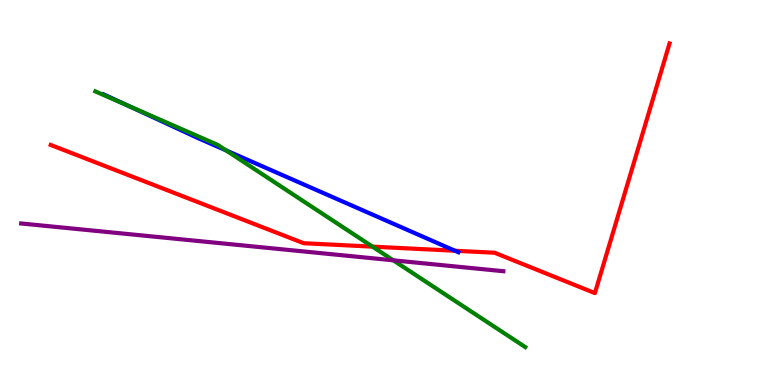[{'lines': ['blue', 'red'], 'intersections': [{'x': 5.87, 'y': 3.49}]}, {'lines': ['green', 'red'], 'intersections': [{'x': 4.81, 'y': 3.59}]}, {'lines': ['purple', 'red'], 'intersections': []}, {'lines': ['blue', 'green'], 'intersections': [{'x': 1.65, 'y': 7.25}, {'x': 2.92, 'y': 6.09}]}, {'lines': ['blue', 'purple'], 'intersections': []}, {'lines': ['green', 'purple'], 'intersections': [{'x': 5.07, 'y': 3.24}]}]